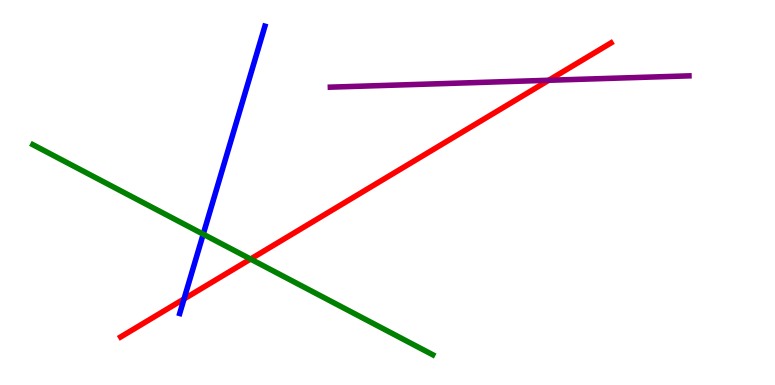[{'lines': ['blue', 'red'], 'intersections': [{'x': 2.37, 'y': 2.24}]}, {'lines': ['green', 'red'], 'intersections': [{'x': 3.23, 'y': 3.27}]}, {'lines': ['purple', 'red'], 'intersections': [{'x': 7.08, 'y': 7.91}]}, {'lines': ['blue', 'green'], 'intersections': [{'x': 2.62, 'y': 3.92}]}, {'lines': ['blue', 'purple'], 'intersections': []}, {'lines': ['green', 'purple'], 'intersections': []}]